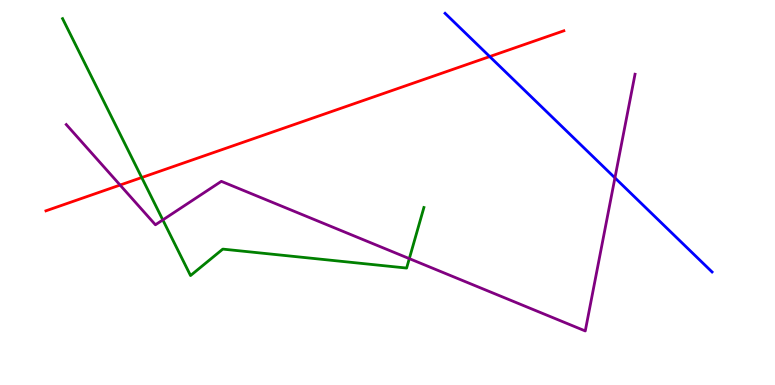[{'lines': ['blue', 'red'], 'intersections': [{'x': 6.32, 'y': 8.53}]}, {'lines': ['green', 'red'], 'intersections': [{'x': 1.83, 'y': 5.39}]}, {'lines': ['purple', 'red'], 'intersections': [{'x': 1.55, 'y': 5.19}]}, {'lines': ['blue', 'green'], 'intersections': []}, {'lines': ['blue', 'purple'], 'intersections': [{'x': 7.93, 'y': 5.38}]}, {'lines': ['green', 'purple'], 'intersections': [{'x': 2.1, 'y': 4.29}, {'x': 5.28, 'y': 3.28}]}]